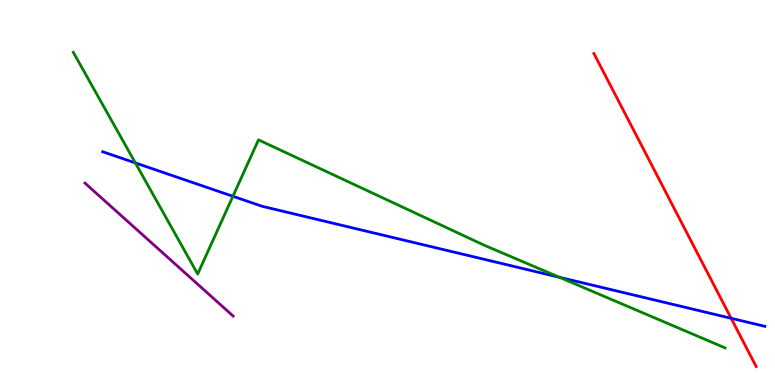[{'lines': ['blue', 'red'], 'intersections': [{'x': 9.43, 'y': 1.73}]}, {'lines': ['green', 'red'], 'intersections': []}, {'lines': ['purple', 'red'], 'intersections': []}, {'lines': ['blue', 'green'], 'intersections': [{'x': 1.75, 'y': 5.77}, {'x': 3.01, 'y': 4.9}, {'x': 7.22, 'y': 2.8}]}, {'lines': ['blue', 'purple'], 'intersections': []}, {'lines': ['green', 'purple'], 'intersections': []}]